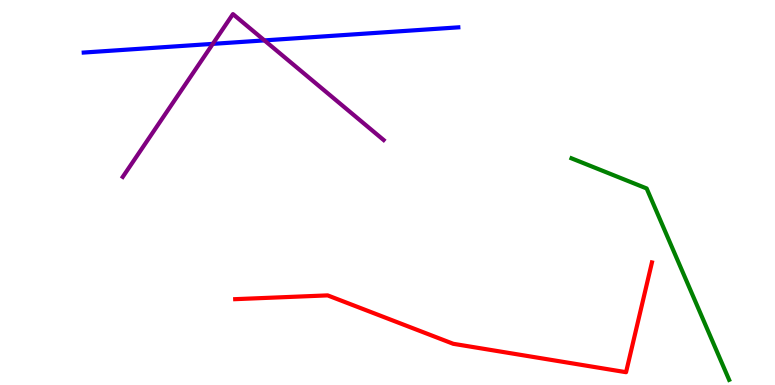[{'lines': ['blue', 'red'], 'intersections': []}, {'lines': ['green', 'red'], 'intersections': []}, {'lines': ['purple', 'red'], 'intersections': []}, {'lines': ['blue', 'green'], 'intersections': []}, {'lines': ['blue', 'purple'], 'intersections': [{'x': 2.75, 'y': 8.86}, {'x': 3.41, 'y': 8.95}]}, {'lines': ['green', 'purple'], 'intersections': []}]